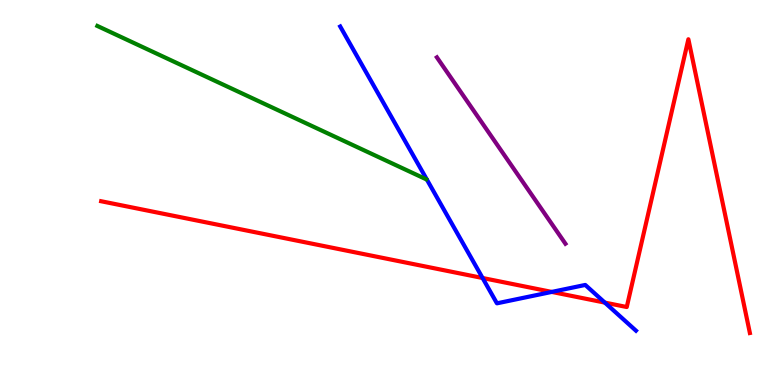[{'lines': ['blue', 'red'], 'intersections': [{'x': 6.23, 'y': 2.78}, {'x': 7.12, 'y': 2.42}, {'x': 7.8, 'y': 2.14}]}, {'lines': ['green', 'red'], 'intersections': []}, {'lines': ['purple', 'red'], 'intersections': []}, {'lines': ['blue', 'green'], 'intersections': []}, {'lines': ['blue', 'purple'], 'intersections': []}, {'lines': ['green', 'purple'], 'intersections': []}]